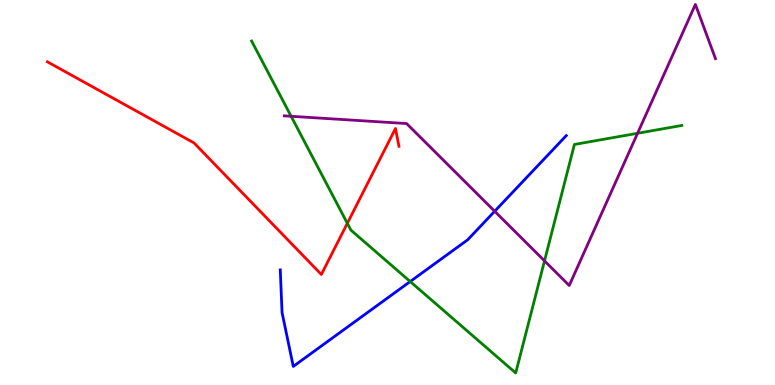[{'lines': ['blue', 'red'], 'intersections': []}, {'lines': ['green', 'red'], 'intersections': [{'x': 4.48, 'y': 4.2}]}, {'lines': ['purple', 'red'], 'intersections': []}, {'lines': ['blue', 'green'], 'intersections': [{'x': 5.29, 'y': 2.69}]}, {'lines': ['blue', 'purple'], 'intersections': [{'x': 6.38, 'y': 4.51}]}, {'lines': ['green', 'purple'], 'intersections': [{'x': 3.76, 'y': 6.98}, {'x': 7.03, 'y': 3.22}, {'x': 8.23, 'y': 6.54}]}]